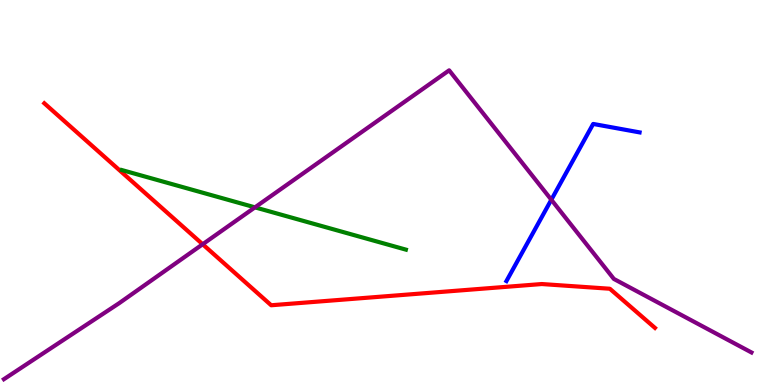[{'lines': ['blue', 'red'], 'intersections': []}, {'lines': ['green', 'red'], 'intersections': []}, {'lines': ['purple', 'red'], 'intersections': [{'x': 2.62, 'y': 3.66}]}, {'lines': ['blue', 'green'], 'intersections': []}, {'lines': ['blue', 'purple'], 'intersections': [{'x': 7.11, 'y': 4.81}]}, {'lines': ['green', 'purple'], 'intersections': [{'x': 3.29, 'y': 4.61}]}]